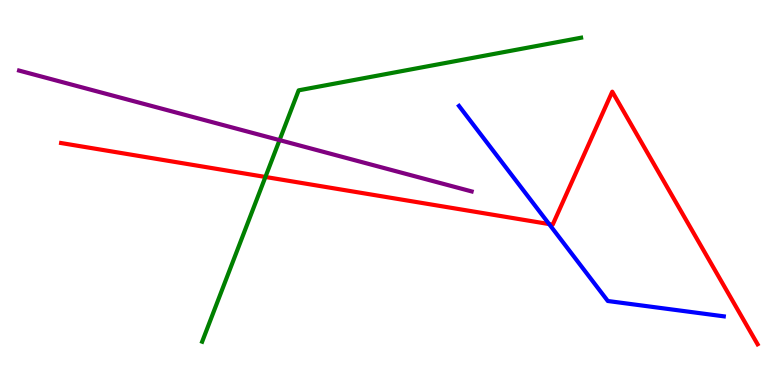[{'lines': ['blue', 'red'], 'intersections': [{'x': 7.09, 'y': 4.18}]}, {'lines': ['green', 'red'], 'intersections': [{'x': 3.42, 'y': 5.4}]}, {'lines': ['purple', 'red'], 'intersections': []}, {'lines': ['blue', 'green'], 'intersections': []}, {'lines': ['blue', 'purple'], 'intersections': []}, {'lines': ['green', 'purple'], 'intersections': [{'x': 3.61, 'y': 6.36}]}]